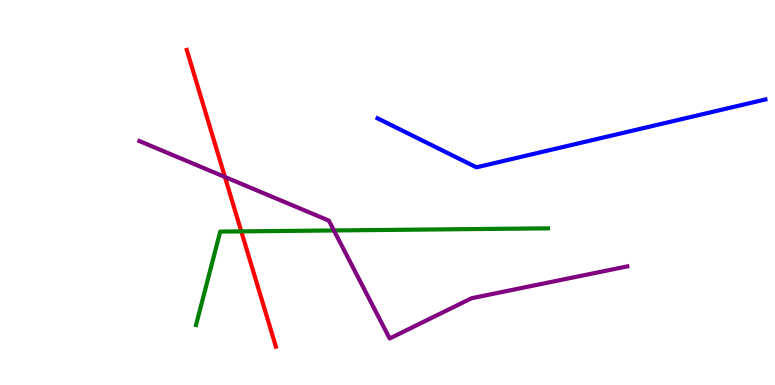[{'lines': ['blue', 'red'], 'intersections': []}, {'lines': ['green', 'red'], 'intersections': [{'x': 3.11, 'y': 3.99}]}, {'lines': ['purple', 'red'], 'intersections': [{'x': 2.9, 'y': 5.4}]}, {'lines': ['blue', 'green'], 'intersections': []}, {'lines': ['blue', 'purple'], 'intersections': []}, {'lines': ['green', 'purple'], 'intersections': [{'x': 4.31, 'y': 4.01}]}]